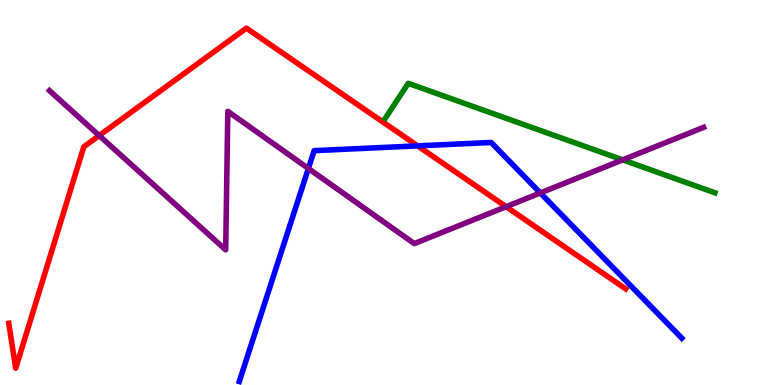[{'lines': ['blue', 'red'], 'intersections': [{'x': 5.39, 'y': 6.21}]}, {'lines': ['green', 'red'], 'intersections': []}, {'lines': ['purple', 'red'], 'intersections': [{'x': 1.28, 'y': 6.48}, {'x': 6.53, 'y': 4.63}]}, {'lines': ['blue', 'green'], 'intersections': []}, {'lines': ['blue', 'purple'], 'intersections': [{'x': 3.98, 'y': 5.62}, {'x': 6.97, 'y': 4.99}]}, {'lines': ['green', 'purple'], 'intersections': [{'x': 8.03, 'y': 5.85}]}]